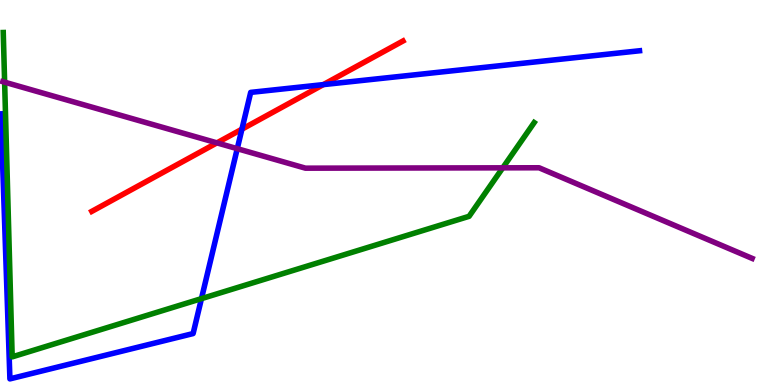[{'lines': ['blue', 'red'], 'intersections': [{'x': 3.12, 'y': 6.64}, {'x': 4.17, 'y': 7.8}]}, {'lines': ['green', 'red'], 'intersections': []}, {'lines': ['purple', 'red'], 'intersections': [{'x': 2.8, 'y': 6.29}]}, {'lines': ['blue', 'green'], 'intersections': [{'x': 2.6, 'y': 2.24}]}, {'lines': ['blue', 'purple'], 'intersections': [{'x': 3.06, 'y': 6.14}]}, {'lines': ['green', 'purple'], 'intersections': [{'x': 0.0597, 'y': 7.87}, {'x': 6.49, 'y': 5.64}]}]